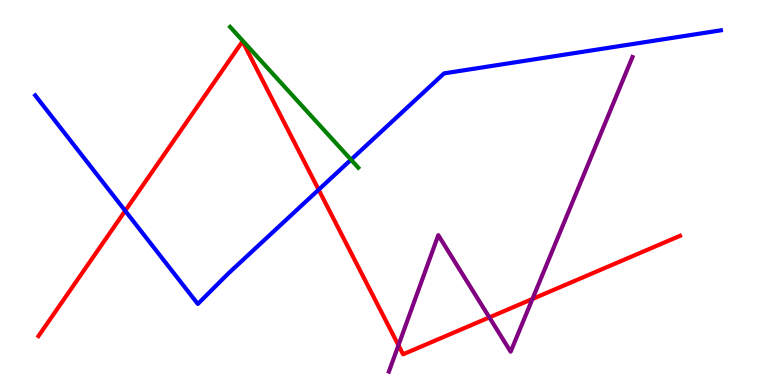[{'lines': ['blue', 'red'], 'intersections': [{'x': 1.62, 'y': 4.52}, {'x': 4.11, 'y': 5.07}]}, {'lines': ['green', 'red'], 'intersections': []}, {'lines': ['purple', 'red'], 'intersections': [{'x': 5.14, 'y': 1.03}, {'x': 6.31, 'y': 1.76}, {'x': 6.87, 'y': 2.23}]}, {'lines': ['blue', 'green'], 'intersections': [{'x': 4.53, 'y': 5.85}]}, {'lines': ['blue', 'purple'], 'intersections': []}, {'lines': ['green', 'purple'], 'intersections': []}]